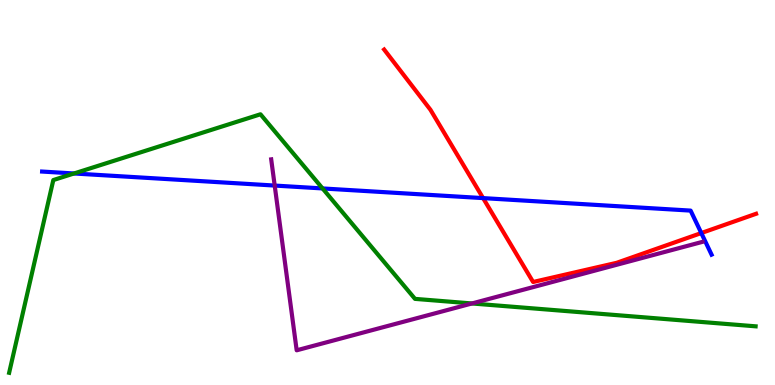[{'lines': ['blue', 'red'], 'intersections': [{'x': 6.23, 'y': 4.85}, {'x': 9.05, 'y': 3.95}]}, {'lines': ['green', 'red'], 'intersections': []}, {'lines': ['purple', 'red'], 'intersections': []}, {'lines': ['blue', 'green'], 'intersections': [{'x': 0.955, 'y': 5.49}, {'x': 4.16, 'y': 5.11}]}, {'lines': ['blue', 'purple'], 'intersections': [{'x': 3.54, 'y': 5.18}]}, {'lines': ['green', 'purple'], 'intersections': [{'x': 6.09, 'y': 2.12}]}]